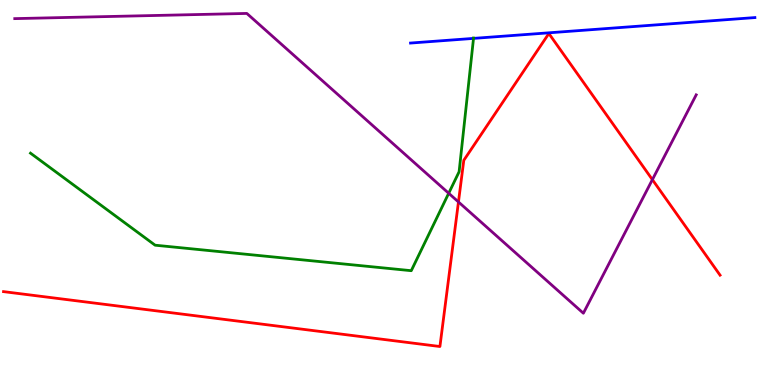[{'lines': ['blue', 'red'], 'intersections': []}, {'lines': ['green', 'red'], 'intersections': []}, {'lines': ['purple', 'red'], 'intersections': [{'x': 5.92, 'y': 4.75}, {'x': 8.42, 'y': 5.33}]}, {'lines': ['blue', 'green'], 'intersections': [{'x': 6.11, 'y': 9.0}]}, {'lines': ['blue', 'purple'], 'intersections': []}, {'lines': ['green', 'purple'], 'intersections': [{'x': 5.79, 'y': 4.98}]}]